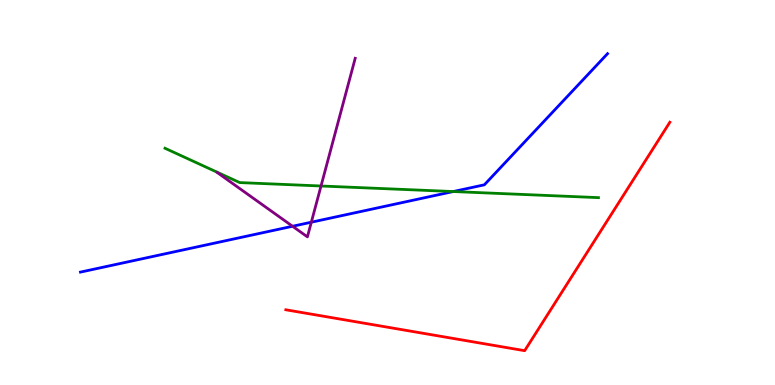[{'lines': ['blue', 'red'], 'intersections': []}, {'lines': ['green', 'red'], 'intersections': []}, {'lines': ['purple', 'red'], 'intersections': []}, {'lines': ['blue', 'green'], 'intersections': [{'x': 5.85, 'y': 5.02}]}, {'lines': ['blue', 'purple'], 'intersections': [{'x': 3.77, 'y': 4.12}, {'x': 4.02, 'y': 4.23}]}, {'lines': ['green', 'purple'], 'intersections': [{'x': 4.14, 'y': 5.17}]}]